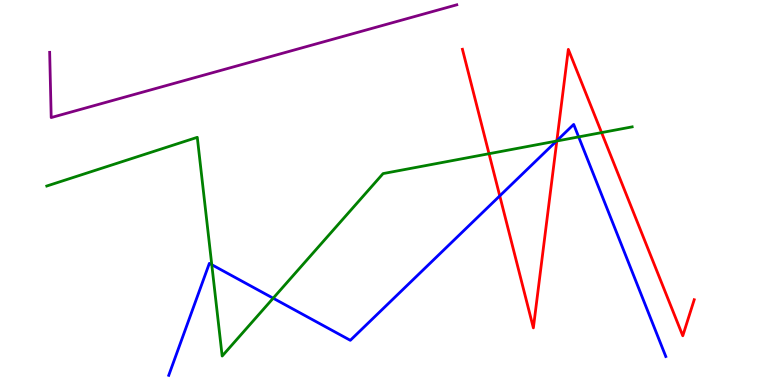[{'lines': ['blue', 'red'], 'intersections': [{'x': 6.45, 'y': 4.91}, {'x': 7.19, 'y': 6.35}]}, {'lines': ['green', 'red'], 'intersections': [{'x': 6.31, 'y': 6.01}, {'x': 7.18, 'y': 6.34}, {'x': 7.76, 'y': 6.56}]}, {'lines': ['purple', 'red'], 'intersections': []}, {'lines': ['blue', 'green'], 'intersections': [{'x': 2.73, 'y': 3.12}, {'x': 3.52, 'y': 2.25}, {'x': 7.18, 'y': 6.34}, {'x': 7.47, 'y': 6.44}]}, {'lines': ['blue', 'purple'], 'intersections': []}, {'lines': ['green', 'purple'], 'intersections': []}]